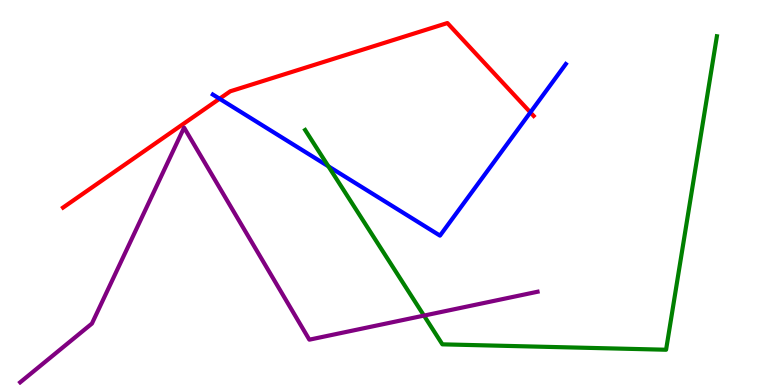[{'lines': ['blue', 'red'], 'intersections': [{'x': 2.83, 'y': 7.44}, {'x': 6.84, 'y': 7.08}]}, {'lines': ['green', 'red'], 'intersections': []}, {'lines': ['purple', 'red'], 'intersections': []}, {'lines': ['blue', 'green'], 'intersections': [{'x': 4.24, 'y': 5.68}]}, {'lines': ['blue', 'purple'], 'intersections': []}, {'lines': ['green', 'purple'], 'intersections': [{'x': 5.47, 'y': 1.8}]}]